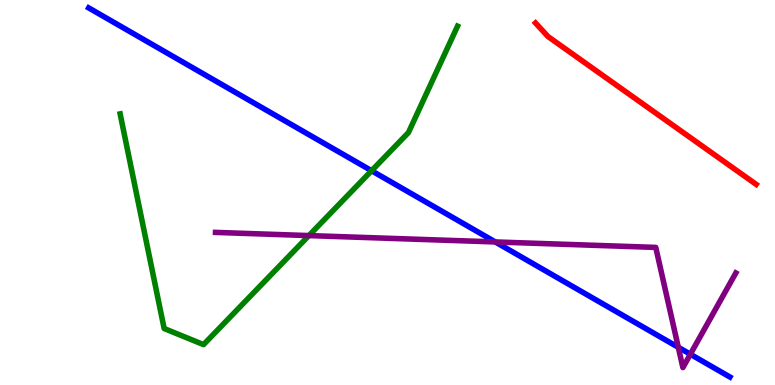[{'lines': ['blue', 'red'], 'intersections': []}, {'lines': ['green', 'red'], 'intersections': []}, {'lines': ['purple', 'red'], 'intersections': []}, {'lines': ['blue', 'green'], 'intersections': [{'x': 4.79, 'y': 5.57}]}, {'lines': ['blue', 'purple'], 'intersections': [{'x': 6.39, 'y': 3.72}, {'x': 8.75, 'y': 0.979}, {'x': 8.91, 'y': 0.799}]}, {'lines': ['green', 'purple'], 'intersections': [{'x': 3.99, 'y': 3.88}]}]